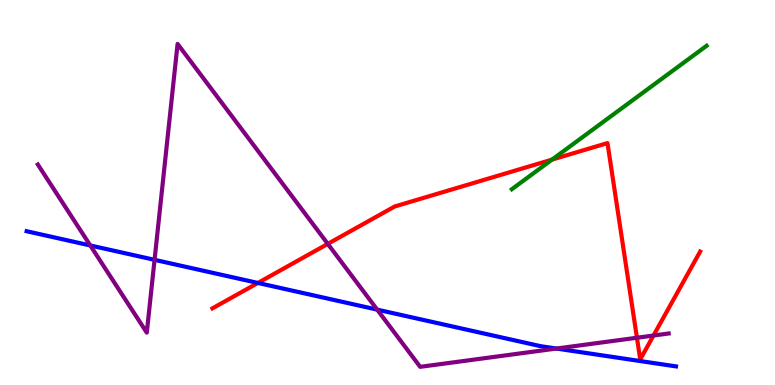[{'lines': ['blue', 'red'], 'intersections': [{'x': 3.33, 'y': 2.65}]}, {'lines': ['green', 'red'], 'intersections': [{'x': 7.12, 'y': 5.85}]}, {'lines': ['purple', 'red'], 'intersections': [{'x': 4.23, 'y': 3.67}, {'x': 8.22, 'y': 1.23}, {'x': 8.43, 'y': 1.29}]}, {'lines': ['blue', 'green'], 'intersections': []}, {'lines': ['blue', 'purple'], 'intersections': [{'x': 1.17, 'y': 3.62}, {'x': 1.99, 'y': 3.25}, {'x': 4.87, 'y': 1.96}, {'x': 7.18, 'y': 0.947}]}, {'lines': ['green', 'purple'], 'intersections': []}]